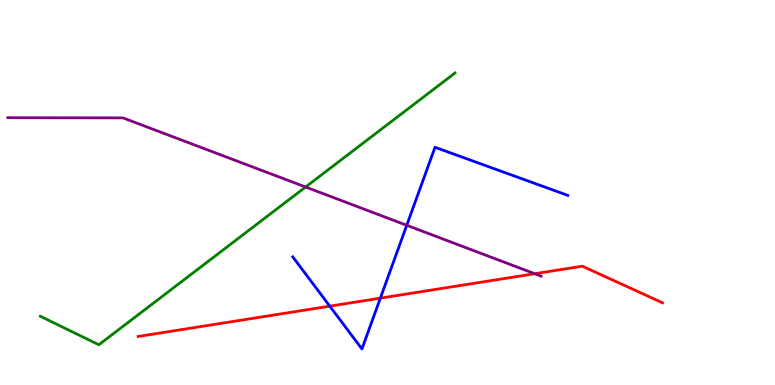[{'lines': ['blue', 'red'], 'intersections': [{'x': 4.26, 'y': 2.05}, {'x': 4.91, 'y': 2.26}]}, {'lines': ['green', 'red'], 'intersections': []}, {'lines': ['purple', 'red'], 'intersections': [{'x': 6.9, 'y': 2.89}]}, {'lines': ['blue', 'green'], 'intersections': []}, {'lines': ['blue', 'purple'], 'intersections': [{'x': 5.25, 'y': 4.15}]}, {'lines': ['green', 'purple'], 'intersections': [{'x': 3.94, 'y': 5.14}]}]